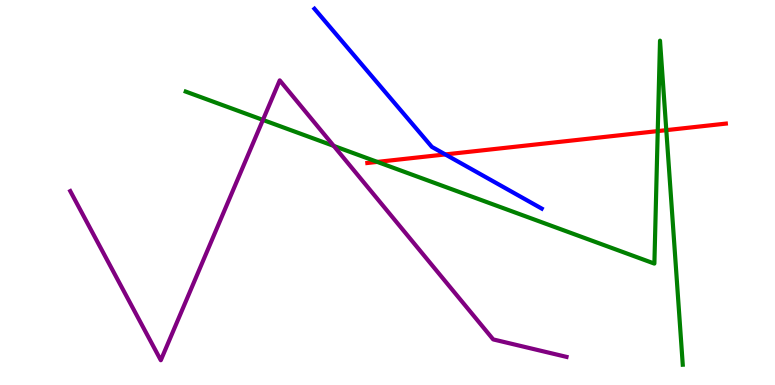[{'lines': ['blue', 'red'], 'intersections': [{'x': 5.75, 'y': 5.99}]}, {'lines': ['green', 'red'], 'intersections': [{'x': 4.87, 'y': 5.79}, {'x': 8.49, 'y': 6.59}, {'x': 8.6, 'y': 6.62}]}, {'lines': ['purple', 'red'], 'intersections': []}, {'lines': ['blue', 'green'], 'intersections': []}, {'lines': ['blue', 'purple'], 'intersections': []}, {'lines': ['green', 'purple'], 'intersections': [{'x': 3.39, 'y': 6.89}, {'x': 4.31, 'y': 6.21}]}]